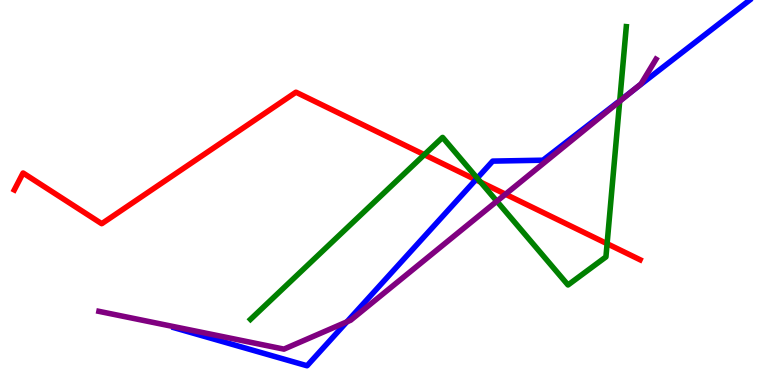[{'lines': ['blue', 'red'], 'intersections': [{'x': 6.14, 'y': 5.33}]}, {'lines': ['green', 'red'], 'intersections': [{'x': 5.48, 'y': 5.98}, {'x': 6.2, 'y': 5.27}, {'x': 7.83, 'y': 3.67}]}, {'lines': ['purple', 'red'], 'intersections': [{'x': 6.52, 'y': 4.96}]}, {'lines': ['blue', 'green'], 'intersections': [{'x': 6.16, 'y': 5.37}, {'x': 8.0, 'y': 7.38}]}, {'lines': ['blue', 'purple'], 'intersections': [{'x': 4.48, 'y': 1.64}, {'x': 8.17, 'y': 7.66}]}, {'lines': ['green', 'purple'], 'intersections': [{'x': 6.41, 'y': 4.77}, {'x': 8.0, 'y': 7.37}]}]